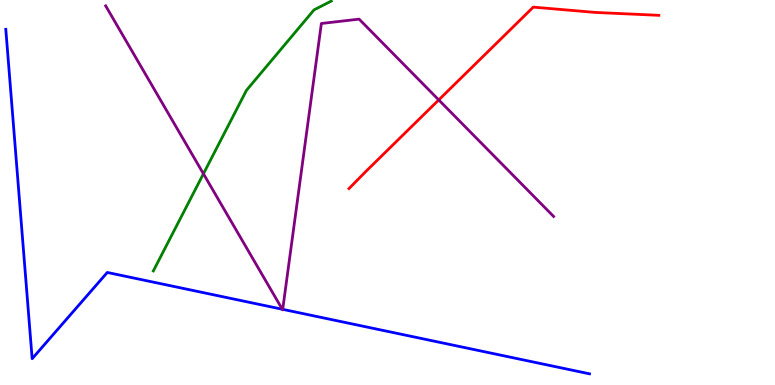[{'lines': ['blue', 'red'], 'intersections': []}, {'lines': ['green', 'red'], 'intersections': []}, {'lines': ['purple', 'red'], 'intersections': [{'x': 5.66, 'y': 7.4}]}, {'lines': ['blue', 'green'], 'intersections': []}, {'lines': ['blue', 'purple'], 'intersections': [{'x': 3.64, 'y': 1.97}, {'x': 3.65, 'y': 1.97}]}, {'lines': ['green', 'purple'], 'intersections': [{'x': 2.62, 'y': 5.49}]}]